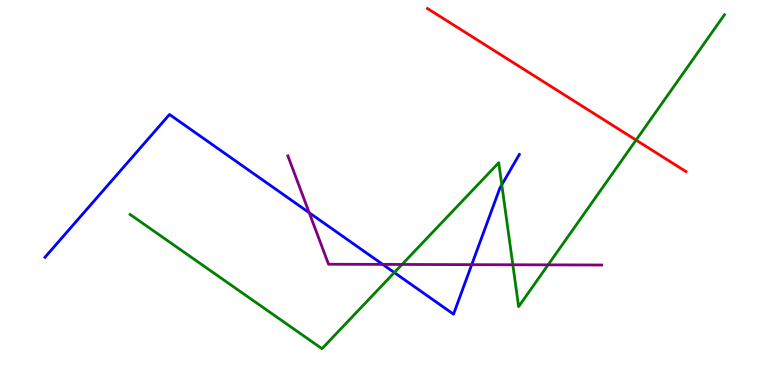[{'lines': ['blue', 'red'], 'intersections': []}, {'lines': ['green', 'red'], 'intersections': [{'x': 8.21, 'y': 6.36}]}, {'lines': ['purple', 'red'], 'intersections': []}, {'lines': ['blue', 'green'], 'intersections': [{'x': 5.09, 'y': 2.92}, {'x': 6.47, 'y': 5.2}]}, {'lines': ['blue', 'purple'], 'intersections': [{'x': 3.99, 'y': 4.48}, {'x': 4.94, 'y': 3.13}, {'x': 6.09, 'y': 3.13}]}, {'lines': ['green', 'purple'], 'intersections': [{'x': 5.19, 'y': 3.13}, {'x': 6.62, 'y': 3.12}, {'x': 7.07, 'y': 3.12}]}]